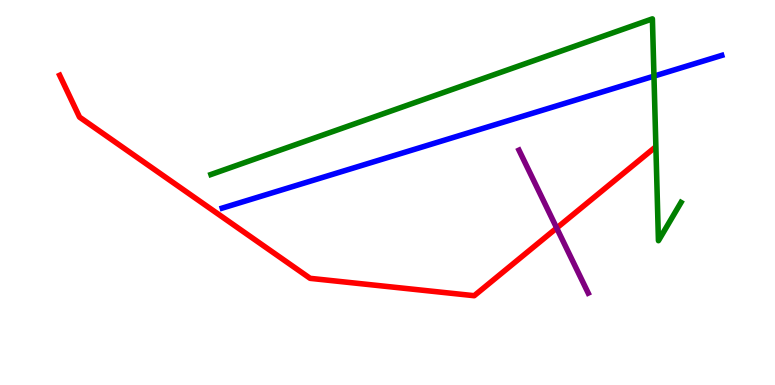[{'lines': ['blue', 'red'], 'intersections': []}, {'lines': ['green', 'red'], 'intersections': []}, {'lines': ['purple', 'red'], 'intersections': [{'x': 7.18, 'y': 4.08}]}, {'lines': ['blue', 'green'], 'intersections': [{'x': 8.44, 'y': 8.02}]}, {'lines': ['blue', 'purple'], 'intersections': []}, {'lines': ['green', 'purple'], 'intersections': []}]